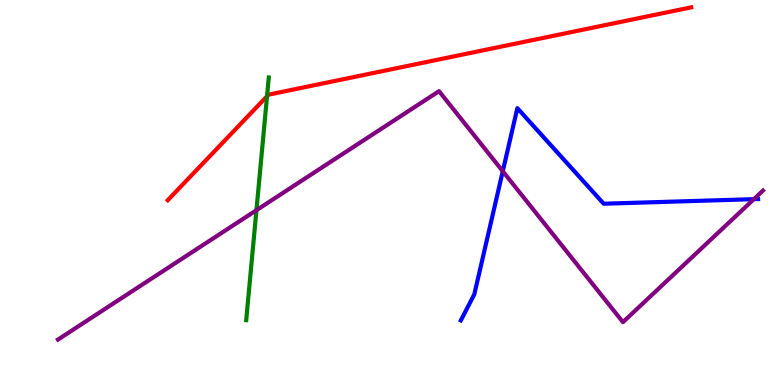[{'lines': ['blue', 'red'], 'intersections': []}, {'lines': ['green', 'red'], 'intersections': [{'x': 3.45, 'y': 7.5}]}, {'lines': ['purple', 'red'], 'intersections': []}, {'lines': ['blue', 'green'], 'intersections': []}, {'lines': ['blue', 'purple'], 'intersections': [{'x': 6.49, 'y': 5.55}, {'x': 9.73, 'y': 4.83}]}, {'lines': ['green', 'purple'], 'intersections': [{'x': 3.31, 'y': 4.54}]}]